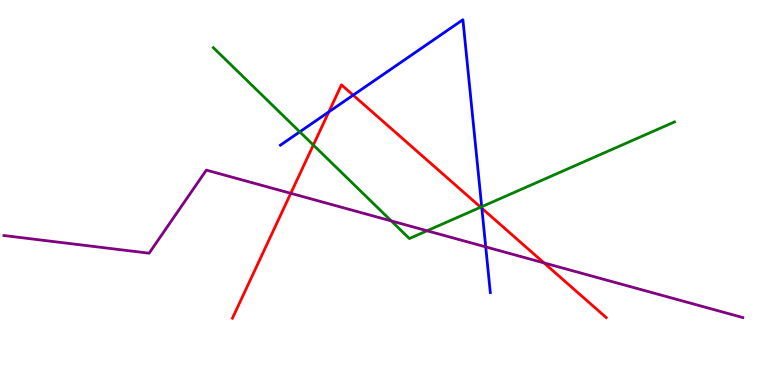[{'lines': ['blue', 'red'], 'intersections': [{'x': 4.24, 'y': 7.09}, {'x': 4.56, 'y': 7.53}, {'x': 6.22, 'y': 4.59}]}, {'lines': ['green', 'red'], 'intersections': [{'x': 4.04, 'y': 6.23}, {'x': 6.2, 'y': 4.62}]}, {'lines': ['purple', 'red'], 'intersections': [{'x': 3.75, 'y': 4.98}, {'x': 7.02, 'y': 3.17}]}, {'lines': ['blue', 'green'], 'intersections': [{'x': 3.87, 'y': 6.58}, {'x': 6.22, 'y': 4.63}]}, {'lines': ['blue', 'purple'], 'intersections': [{'x': 6.27, 'y': 3.59}]}, {'lines': ['green', 'purple'], 'intersections': [{'x': 5.05, 'y': 4.26}, {'x': 5.51, 'y': 4.01}]}]